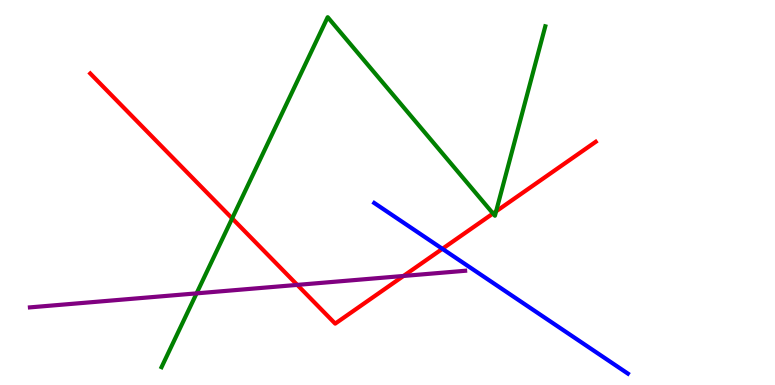[{'lines': ['blue', 'red'], 'intersections': [{'x': 5.71, 'y': 3.54}]}, {'lines': ['green', 'red'], 'intersections': [{'x': 3.0, 'y': 4.33}, {'x': 6.36, 'y': 4.46}, {'x': 6.4, 'y': 4.51}]}, {'lines': ['purple', 'red'], 'intersections': [{'x': 3.84, 'y': 2.6}, {'x': 5.21, 'y': 2.83}]}, {'lines': ['blue', 'green'], 'intersections': []}, {'lines': ['blue', 'purple'], 'intersections': []}, {'lines': ['green', 'purple'], 'intersections': [{'x': 2.54, 'y': 2.38}]}]